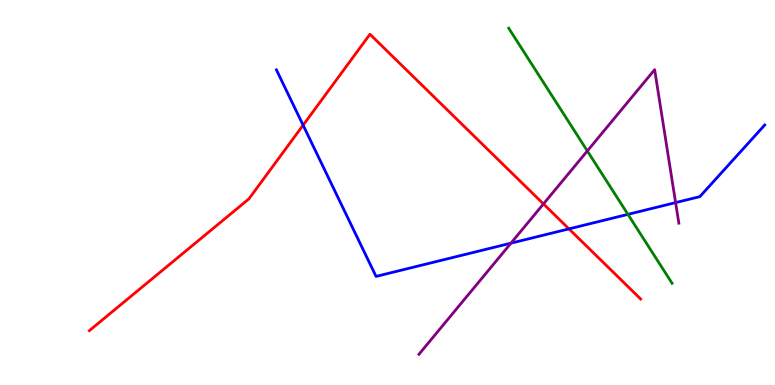[{'lines': ['blue', 'red'], 'intersections': [{'x': 3.91, 'y': 6.75}, {'x': 7.34, 'y': 4.05}]}, {'lines': ['green', 'red'], 'intersections': []}, {'lines': ['purple', 'red'], 'intersections': [{'x': 7.01, 'y': 4.7}]}, {'lines': ['blue', 'green'], 'intersections': [{'x': 8.1, 'y': 4.43}]}, {'lines': ['blue', 'purple'], 'intersections': [{'x': 6.59, 'y': 3.68}, {'x': 8.72, 'y': 4.74}]}, {'lines': ['green', 'purple'], 'intersections': [{'x': 7.58, 'y': 6.08}]}]